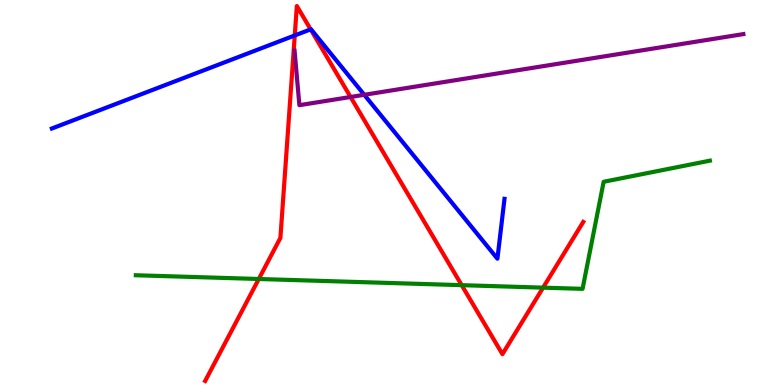[{'lines': ['blue', 'red'], 'intersections': [{'x': 3.8, 'y': 9.08}, {'x': 4.01, 'y': 9.24}]}, {'lines': ['green', 'red'], 'intersections': [{'x': 3.34, 'y': 2.75}, {'x': 5.96, 'y': 2.59}, {'x': 7.01, 'y': 2.53}]}, {'lines': ['purple', 'red'], 'intersections': [{'x': 4.52, 'y': 7.48}]}, {'lines': ['blue', 'green'], 'intersections': []}, {'lines': ['blue', 'purple'], 'intersections': [{'x': 4.7, 'y': 7.54}]}, {'lines': ['green', 'purple'], 'intersections': []}]